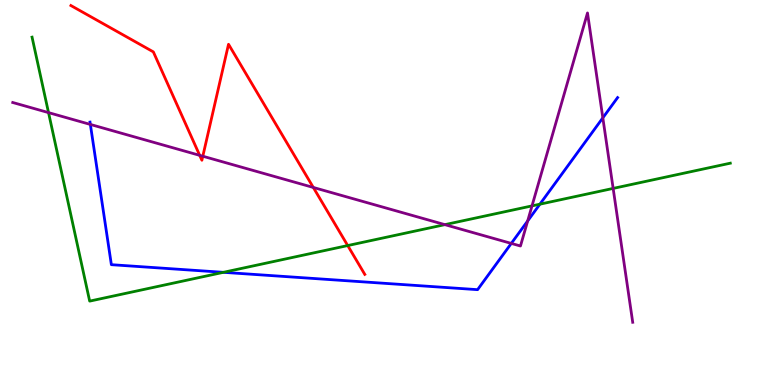[{'lines': ['blue', 'red'], 'intersections': []}, {'lines': ['green', 'red'], 'intersections': [{'x': 4.49, 'y': 3.62}]}, {'lines': ['purple', 'red'], 'intersections': [{'x': 2.58, 'y': 5.97}, {'x': 2.62, 'y': 5.94}, {'x': 4.04, 'y': 5.13}]}, {'lines': ['blue', 'green'], 'intersections': [{'x': 2.88, 'y': 2.93}, {'x': 6.97, 'y': 4.7}]}, {'lines': ['blue', 'purple'], 'intersections': [{'x': 1.17, 'y': 6.77}, {'x': 6.6, 'y': 3.68}, {'x': 6.81, 'y': 4.26}, {'x': 7.78, 'y': 6.94}]}, {'lines': ['green', 'purple'], 'intersections': [{'x': 0.626, 'y': 7.07}, {'x': 5.74, 'y': 4.17}, {'x': 6.86, 'y': 4.65}, {'x': 7.91, 'y': 5.11}]}]